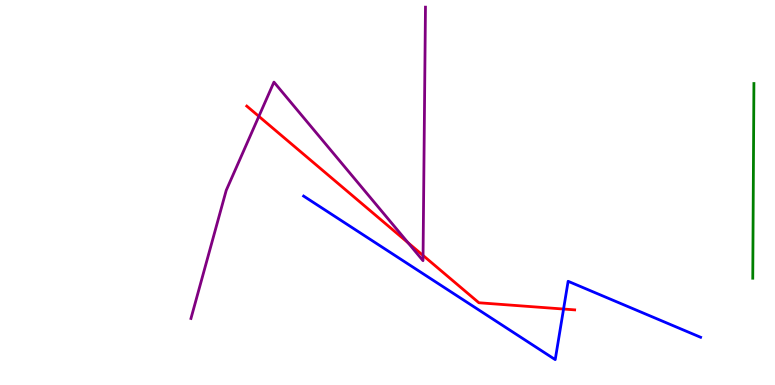[{'lines': ['blue', 'red'], 'intersections': [{'x': 7.27, 'y': 1.97}]}, {'lines': ['green', 'red'], 'intersections': []}, {'lines': ['purple', 'red'], 'intersections': [{'x': 3.34, 'y': 6.98}, {'x': 5.26, 'y': 3.7}, {'x': 5.46, 'y': 3.36}]}, {'lines': ['blue', 'green'], 'intersections': []}, {'lines': ['blue', 'purple'], 'intersections': []}, {'lines': ['green', 'purple'], 'intersections': []}]